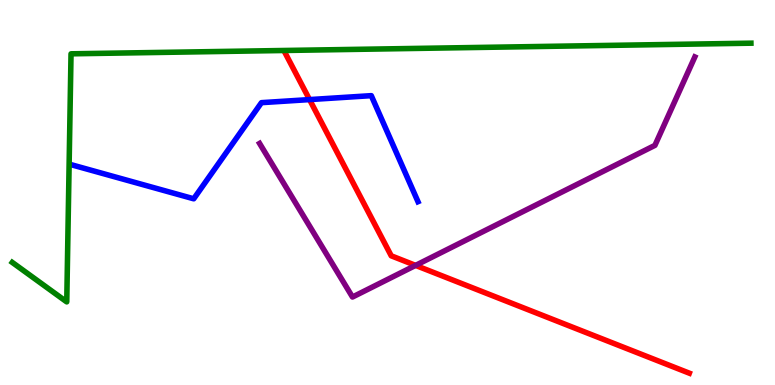[{'lines': ['blue', 'red'], 'intersections': [{'x': 3.99, 'y': 7.41}]}, {'lines': ['green', 'red'], 'intersections': []}, {'lines': ['purple', 'red'], 'intersections': [{'x': 5.36, 'y': 3.11}]}, {'lines': ['blue', 'green'], 'intersections': []}, {'lines': ['blue', 'purple'], 'intersections': []}, {'lines': ['green', 'purple'], 'intersections': []}]